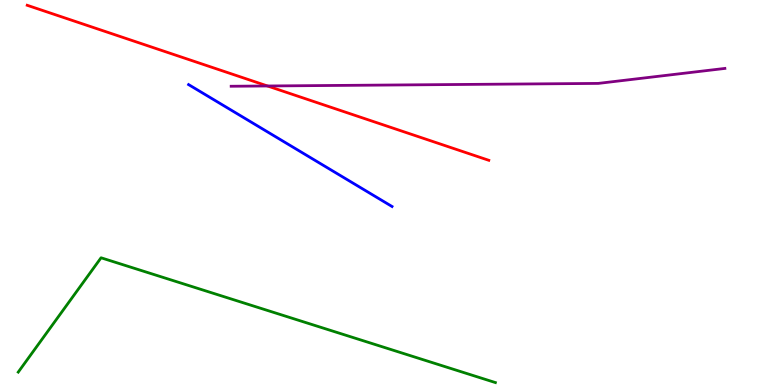[{'lines': ['blue', 'red'], 'intersections': []}, {'lines': ['green', 'red'], 'intersections': []}, {'lines': ['purple', 'red'], 'intersections': [{'x': 3.45, 'y': 7.77}]}, {'lines': ['blue', 'green'], 'intersections': []}, {'lines': ['blue', 'purple'], 'intersections': []}, {'lines': ['green', 'purple'], 'intersections': []}]